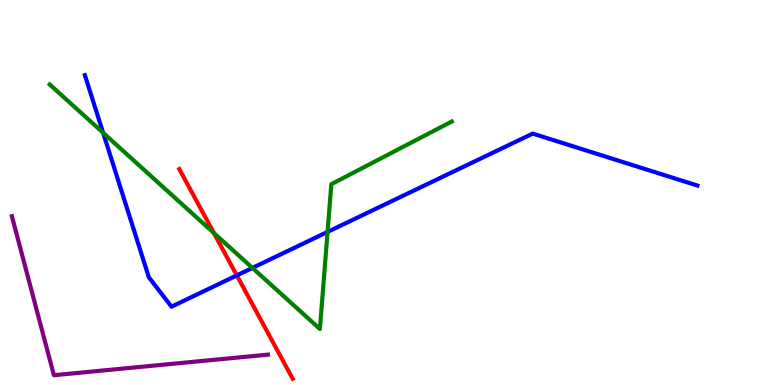[{'lines': ['blue', 'red'], 'intersections': [{'x': 3.06, 'y': 2.85}]}, {'lines': ['green', 'red'], 'intersections': [{'x': 2.76, 'y': 3.95}]}, {'lines': ['purple', 'red'], 'intersections': []}, {'lines': ['blue', 'green'], 'intersections': [{'x': 1.33, 'y': 6.55}, {'x': 3.26, 'y': 3.04}, {'x': 4.23, 'y': 3.98}]}, {'lines': ['blue', 'purple'], 'intersections': []}, {'lines': ['green', 'purple'], 'intersections': []}]